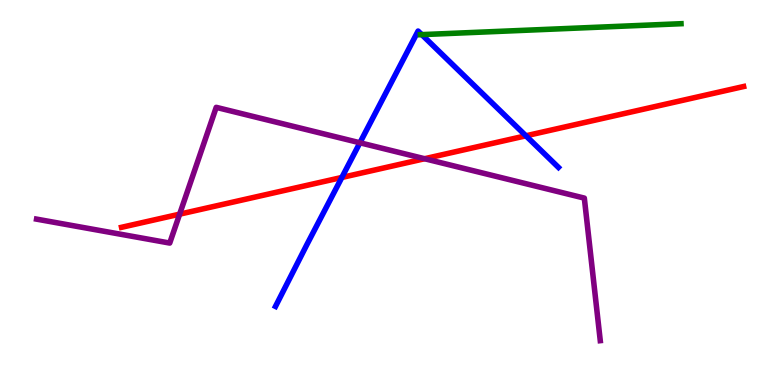[{'lines': ['blue', 'red'], 'intersections': [{'x': 4.41, 'y': 5.39}, {'x': 6.79, 'y': 6.47}]}, {'lines': ['green', 'red'], 'intersections': []}, {'lines': ['purple', 'red'], 'intersections': [{'x': 2.32, 'y': 4.44}, {'x': 5.48, 'y': 5.88}]}, {'lines': ['blue', 'green'], 'intersections': [{'x': 5.44, 'y': 9.1}]}, {'lines': ['blue', 'purple'], 'intersections': [{'x': 4.64, 'y': 6.29}]}, {'lines': ['green', 'purple'], 'intersections': []}]